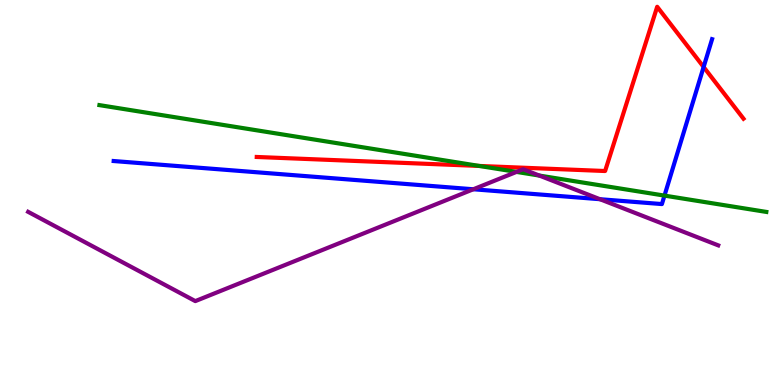[{'lines': ['blue', 'red'], 'intersections': [{'x': 9.08, 'y': 8.26}]}, {'lines': ['green', 'red'], 'intersections': [{'x': 6.18, 'y': 5.69}]}, {'lines': ['purple', 'red'], 'intersections': []}, {'lines': ['blue', 'green'], 'intersections': [{'x': 8.57, 'y': 4.92}]}, {'lines': ['blue', 'purple'], 'intersections': [{'x': 6.11, 'y': 5.08}, {'x': 7.74, 'y': 4.83}]}, {'lines': ['green', 'purple'], 'intersections': [{'x': 6.66, 'y': 5.53}, {'x': 6.96, 'y': 5.44}]}]